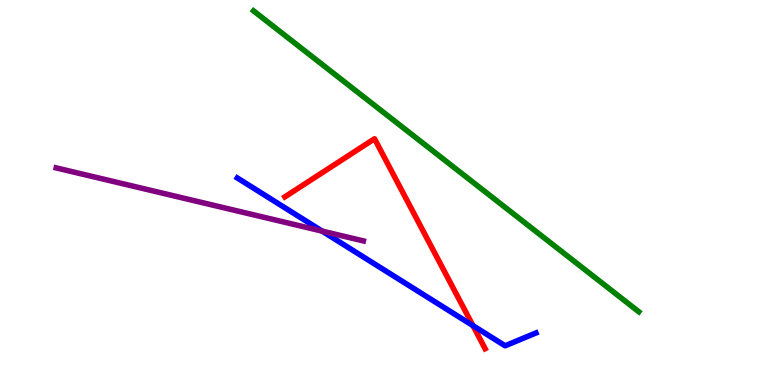[{'lines': ['blue', 'red'], 'intersections': [{'x': 6.1, 'y': 1.54}]}, {'lines': ['green', 'red'], 'intersections': []}, {'lines': ['purple', 'red'], 'intersections': []}, {'lines': ['blue', 'green'], 'intersections': []}, {'lines': ['blue', 'purple'], 'intersections': [{'x': 4.16, 'y': 4.0}]}, {'lines': ['green', 'purple'], 'intersections': []}]